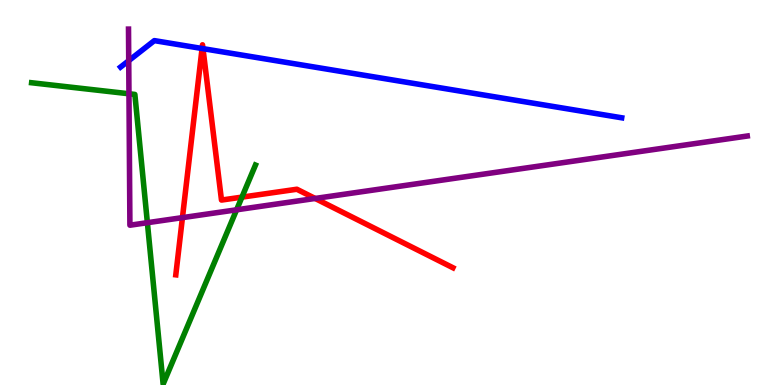[{'lines': ['blue', 'red'], 'intersections': [{'x': 2.61, 'y': 8.74}, {'x': 2.62, 'y': 8.74}]}, {'lines': ['green', 'red'], 'intersections': [{'x': 3.12, 'y': 4.88}]}, {'lines': ['purple', 'red'], 'intersections': [{'x': 2.35, 'y': 4.35}, {'x': 4.07, 'y': 4.85}]}, {'lines': ['blue', 'green'], 'intersections': []}, {'lines': ['blue', 'purple'], 'intersections': [{'x': 1.66, 'y': 8.42}]}, {'lines': ['green', 'purple'], 'intersections': [{'x': 1.66, 'y': 7.56}, {'x': 1.9, 'y': 4.22}, {'x': 3.05, 'y': 4.55}]}]